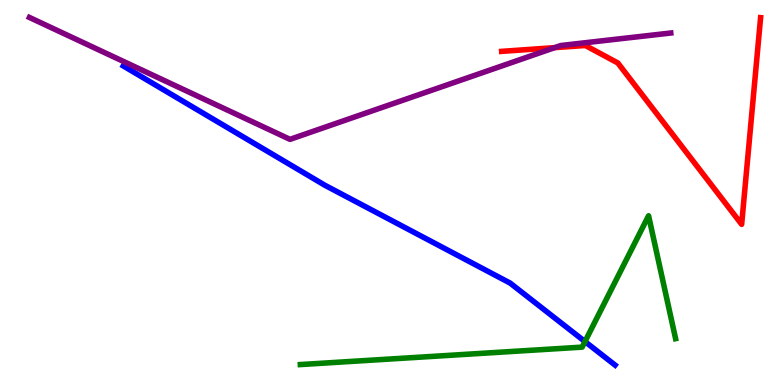[{'lines': ['blue', 'red'], 'intersections': []}, {'lines': ['green', 'red'], 'intersections': []}, {'lines': ['purple', 'red'], 'intersections': [{'x': 7.16, 'y': 8.76}]}, {'lines': ['blue', 'green'], 'intersections': [{'x': 7.55, 'y': 1.13}]}, {'lines': ['blue', 'purple'], 'intersections': []}, {'lines': ['green', 'purple'], 'intersections': []}]